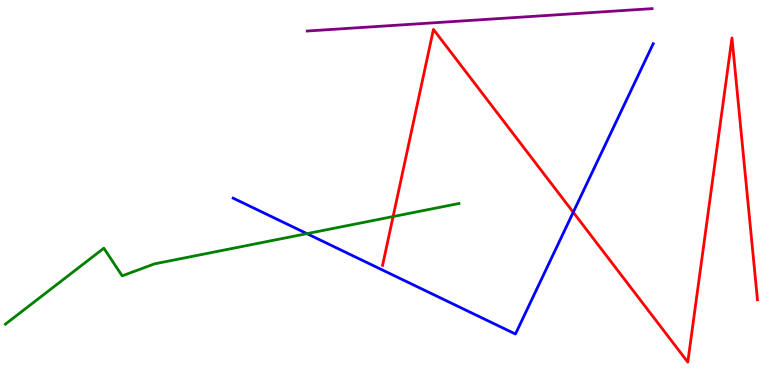[{'lines': ['blue', 'red'], 'intersections': [{'x': 7.4, 'y': 4.49}]}, {'lines': ['green', 'red'], 'intersections': [{'x': 5.07, 'y': 4.38}]}, {'lines': ['purple', 'red'], 'intersections': []}, {'lines': ['blue', 'green'], 'intersections': [{'x': 3.96, 'y': 3.93}]}, {'lines': ['blue', 'purple'], 'intersections': []}, {'lines': ['green', 'purple'], 'intersections': []}]